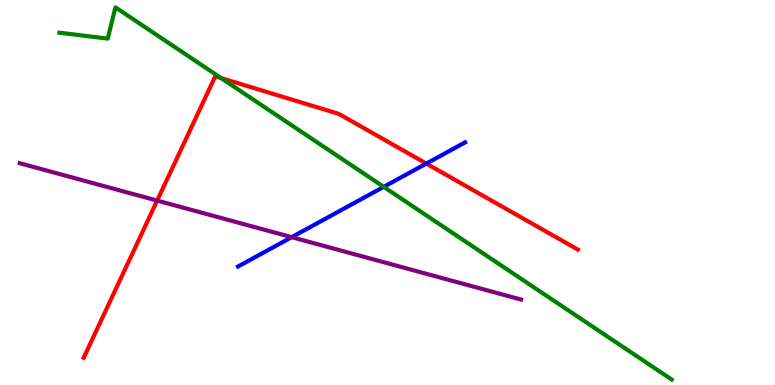[{'lines': ['blue', 'red'], 'intersections': [{'x': 5.5, 'y': 5.75}]}, {'lines': ['green', 'red'], 'intersections': [{'x': 2.85, 'y': 7.97}]}, {'lines': ['purple', 'red'], 'intersections': [{'x': 2.03, 'y': 4.79}]}, {'lines': ['blue', 'green'], 'intersections': [{'x': 4.95, 'y': 5.15}]}, {'lines': ['blue', 'purple'], 'intersections': [{'x': 3.76, 'y': 3.84}]}, {'lines': ['green', 'purple'], 'intersections': []}]